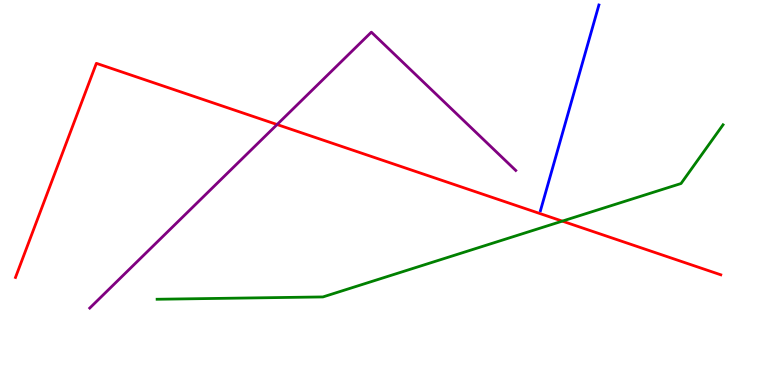[{'lines': ['blue', 'red'], 'intersections': []}, {'lines': ['green', 'red'], 'intersections': [{'x': 7.26, 'y': 4.26}]}, {'lines': ['purple', 'red'], 'intersections': [{'x': 3.58, 'y': 6.77}]}, {'lines': ['blue', 'green'], 'intersections': []}, {'lines': ['blue', 'purple'], 'intersections': []}, {'lines': ['green', 'purple'], 'intersections': []}]